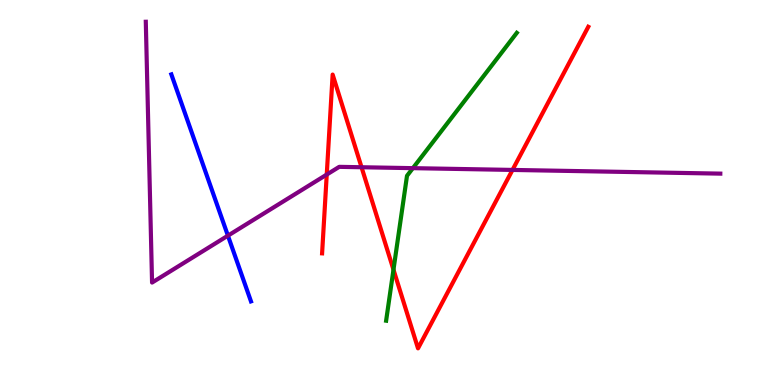[{'lines': ['blue', 'red'], 'intersections': []}, {'lines': ['green', 'red'], 'intersections': [{'x': 5.08, 'y': 3.0}]}, {'lines': ['purple', 'red'], 'intersections': [{'x': 4.22, 'y': 5.47}, {'x': 4.67, 'y': 5.66}, {'x': 6.61, 'y': 5.59}]}, {'lines': ['blue', 'green'], 'intersections': []}, {'lines': ['blue', 'purple'], 'intersections': [{'x': 2.94, 'y': 3.88}]}, {'lines': ['green', 'purple'], 'intersections': [{'x': 5.33, 'y': 5.63}]}]